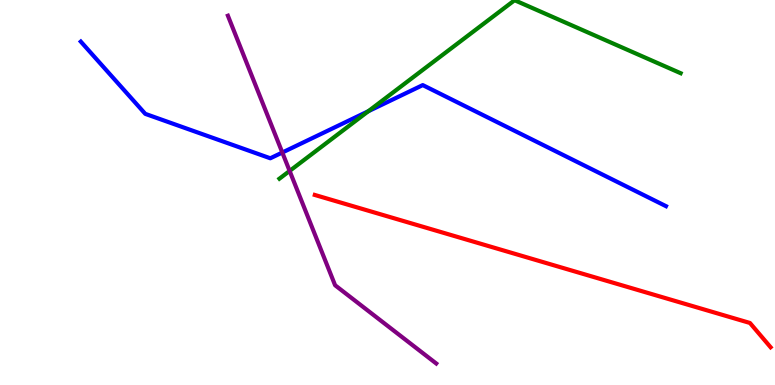[{'lines': ['blue', 'red'], 'intersections': []}, {'lines': ['green', 'red'], 'intersections': []}, {'lines': ['purple', 'red'], 'intersections': []}, {'lines': ['blue', 'green'], 'intersections': [{'x': 4.75, 'y': 7.11}]}, {'lines': ['blue', 'purple'], 'intersections': [{'x': 3.64, 'y': 6.04}]}, {'lines': ['green', 'purple'], 'intersections': [{'x': 3.74, 'y': 5.56}]}]